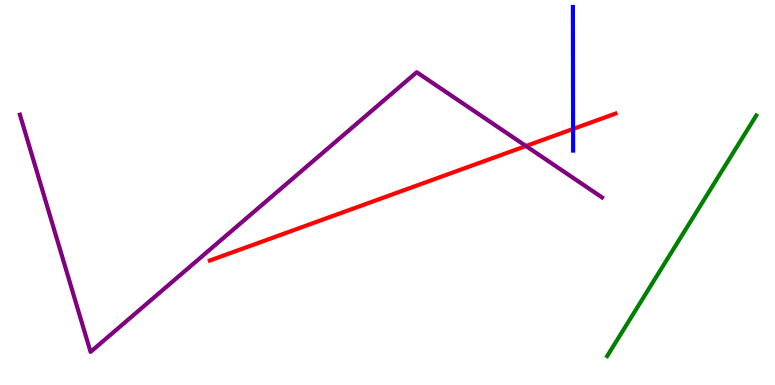[{'lines': ['blue', 'red'], 'intersections': [{'x': 7.4, 'y': 6.65}]}, {'lines': ['green', 'red'], 'intersections': []}, {'lines': ['purple', 'red'], 'intersections': [{'x': 6.79, 'y': 6.21}]}, {'lines': ['blue', 'green'], 'intersections': []}, {'lines': ['blue', 'purple'], 'intersections': []}, {'lines': ['green', 'purple'], 'intersections': []}]